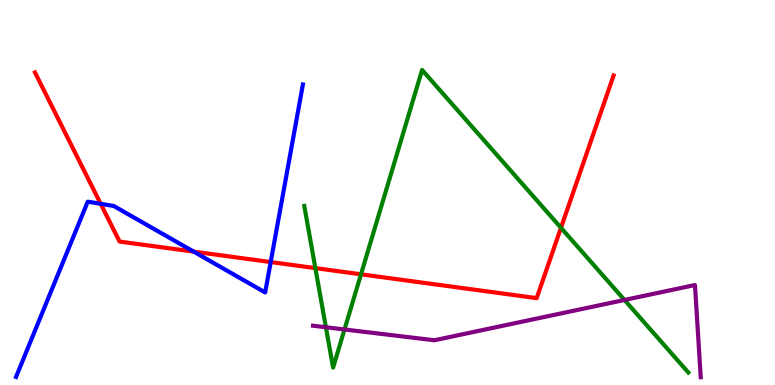[{'lines': ['blue', 'red'], 'intersections': [{'x': 1.3, 'y': 4.71}, {'x': 2.5, 'y': 3.46}, {'x': 3.49, 'y': 3.19}]}, {'lines': ['green', 'red'], 'intersections': [{'x': 4.07, 'y': 3.04}, {'x': 4.66, 'y': 2.88}, {'x': 7.24, 'y': 4.08}]}, {'lines': ['purple', 'red'], 'intersections': []}, {'lines': ['blue', 'green'], 'intersections': []}, {'lines': ['blue', 'purple'], 'intersections': []}, {'lines': ['green', 'purple'], 'intersections': [{'x': 4.21, 'y': 1.5}, {'x': 4.45, 'y': 1.44}, {'x': 8.06, 'y': 2.21}]}]